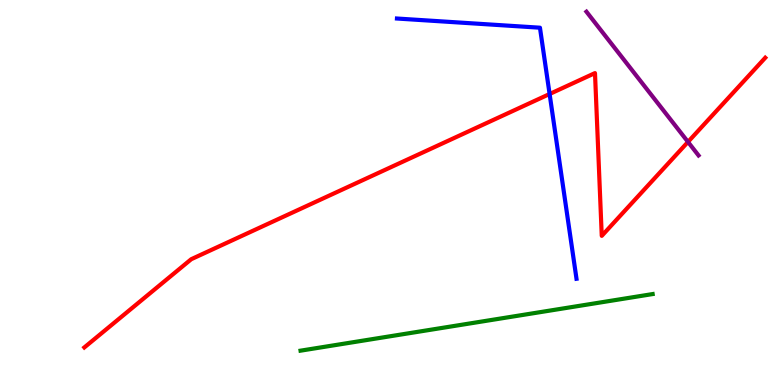[{'lines': ['blue', 'red'], 'intersections': [{'x': 7.09, 'y': 7.56}]}, {'lines': ['green', 'red'], 'intersections': []}, {'lines': ['purple', 'red'], 'intersections': [{'x': 8.88, 'y': 6.31}]}, {'lines': ['blue', 'green'], 'intersections': []}, {'lines': ['blue', 'purple'], 'intersections': []}, {'lines': ['green', 'purple'], 'intersections': []}]